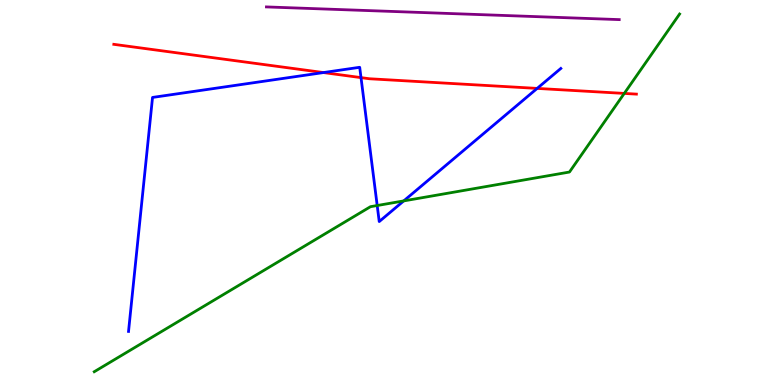[{'lines': ['blue', 'red'], 'intersections': [{'x': 4.17, 'y': 8.12}, {'x': 4.66, 'y': 7.98}, {'x': 6.93, 'y': 7.7}]}, {'lines': ['green', 'red'], 'intersections': [{'x': 8.06, 'y': 7.57}]}, {'lines': ['purple', 'red'], 'intersections': []}, {'lines': ['blue', 'green'], 'intersections': [{'x': 4.87, 'y': 4.66}, {'x': 5.21, 'y': 4.78}]}, {'lines': ['blue', 'purple'], 'intersections': []}, {'lines': ['green', 'purple'], 'intersections': []}]